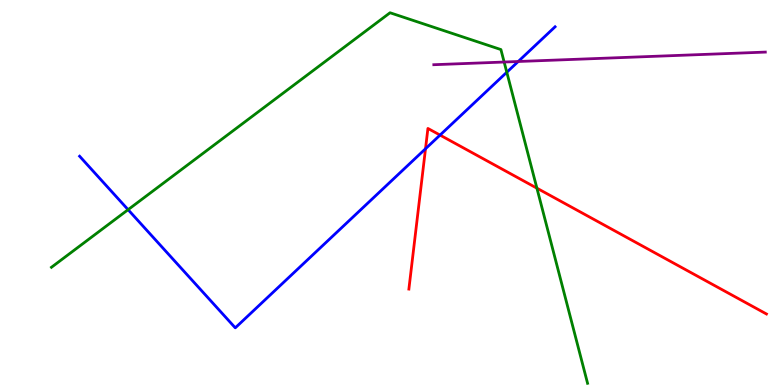[{'lines': ['blue', 'red'], 'intersections': [{'x': 5.49, 'y': 6.14}, {'x': 5.68, 'y': 6.49}]}, {'lines': ['green', 'red'], 'intersections': [{'x': 6.93, 'y': 5.11}]}, {'lines': ['purple', 'red'], 'intersections': []}, {'lines': ['blue', 'green'], 'intersections': [{'x': 1.65, 'y': 4.55}, {'x': 6.54, 'y': 8.12}]}, {'lines': ['blue', 'purple'], 'intersections': [{'x': 6.69, 'y': 8.4}]}, {'lines': ['green', 'purple'], 'intersections': [{'x': 6.51, 'y': 8.39}]}]